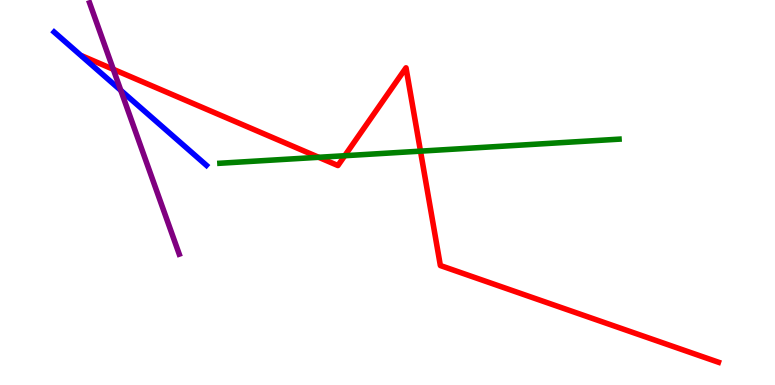[{'lines': ['blue', 'red'], 'intersections': []}, {'lines': ['green', 'red'], 'intersections': [{'x': 4.11, 'y': 5.91}, {'x': 4.45, 'y': 5.96}, {'x': 5.43, 'y': 6.07}]}, {'lines': ['purple', 'red'], 'intersections': [{'x': 1.46, 'y': 8.2}]}, {'lines': ['blue', 'green'], 'intersections': []}, {'lines': ['blue', 'purple'], 'intersections': [{'x': 1.56, 'y': 7.65}]}, {'lines': ['green', 'purple'], 'intersections': []}]